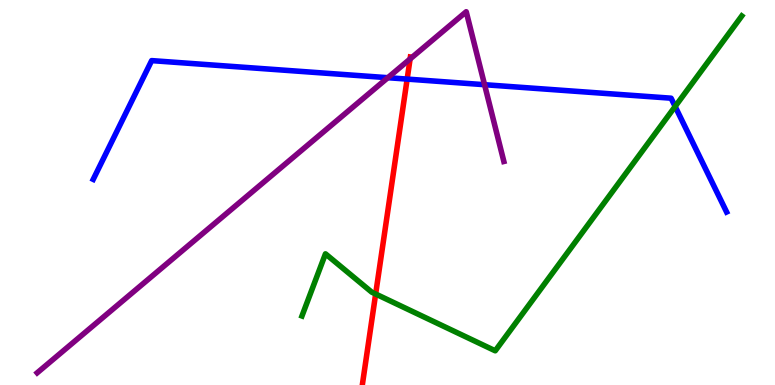[{'lines': ['blue', 'red'], 'intersections': [{'x': 5.25, 'y': 7.95}]}, {'lines': ['green', 'red'], 'intersections': [{'x': 4.85, 'y': 2.36}]}, {'lines': ['purple', 'red'], 'intersections': [{'x': 5.29, 'y': 8.47}]}, {'lines': ['blue', 'green'], 'intersections': [{'x': 8.71, 'y': 7.23}]}, {'lines': ['blue', 'purple'], 'intersections': [{'x': 5.0, 'y': 7.98}, {'x': 6.25, 'y': 7.8}]}, {'lines': ['green', 'purple'], 'intersections': []}]